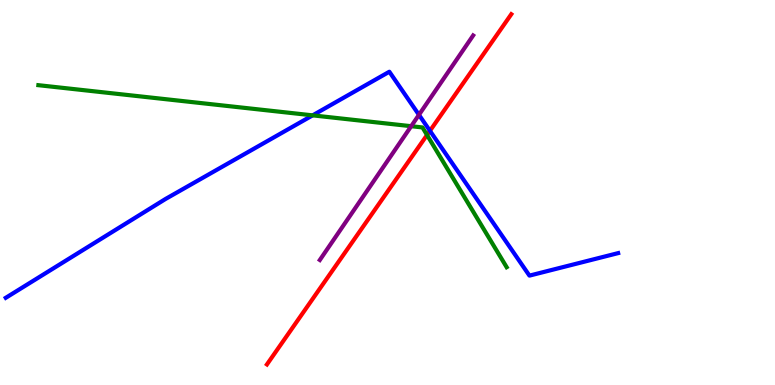[{'lines': ['blue', 'red'], 'intersections': [{'x': 5.55, 'y': 6.6}]}, {'lines': ['green', 'red'], 'intersections': [{'x': 5.51, 'y': 6.49}]}, {'lines': ['purple', 'red'], 'intersections': []}, {'lines': ['blue', 'green'], 'intersections': [{'x': 4.03, 'y': 7.0}]}, {'lines': ['blue', 'purple'], 'intersections': [{'x': 5.41, 'y': 7.02}]}, {'lines': ['green', 'purple'], 'intersections': [{'x': 5.31, 'y': 6.72}]}]